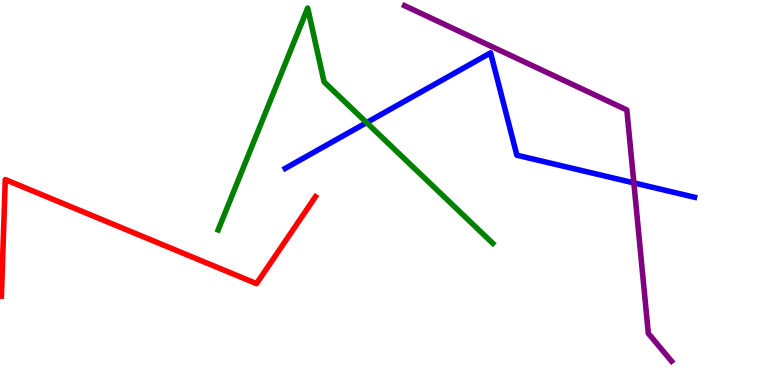[{'lines': ['blue', 'red'], 'intersections': []}, {'lines': ['green', 'red'], 'intersections': []}, {'lines': ['purple', 'red'], 'intersections': []}, {'lines': ['blue', 'green'], 'intersections': [{'x': 4.73, 'y': 6.82}]}, {'lines': ['blue', 'purple'], 'intersections': [{'x': 8.18, 'y': 5.25}]}, {'lines': ['green', 'purple'], 'intersections': []}]